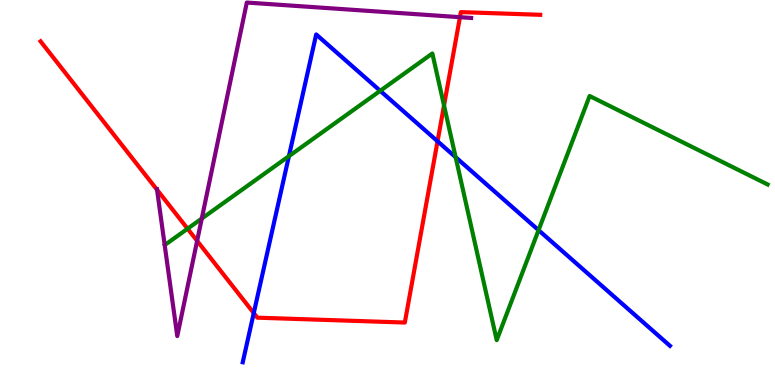[{'lines': ['blue', 'red'], 'intersections': [{'x': 3.27, 'y': 1.87}, {'x': 5.65, 'y': 6.33}]}, {'lines': ['green', 'red'], 'intersections': [{'x': 2.42, 'y': 4.06}, {'x': 5.73, 'y': 7.26}]}, {'lines': ['purple', 'red'], 'intersections': [{'x': 2.03, 'y': 5.07}, {'x': 2.54, 'y': 3.74}, {'x': 5.93, 'y': 9.55}]}, {'lines': ['blue', 'green'], 'intersections': [{'x': 3.73, 'y': 5.94}, {'x': 4.91, 'y': 7.64}, {'x': 5.88, 'y': 5.92}, {'x': 6.95, 'y': 4.02}]}, {'lines': ['blue', 'purple'], 'intersections': []}, {'lines': ['green', 'purple'], 'intersections': [{'x': 2.6, 'y': 4.32}]}]